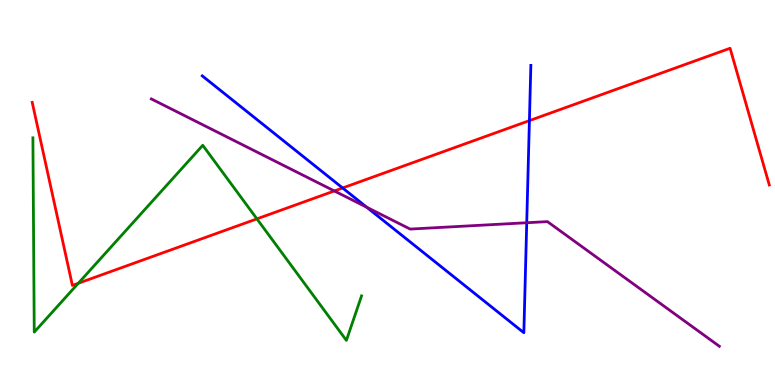[{'lines': ['blue', 'red'], 'intersections': [{'x': 4.42, 'y': 5.12}, {'x': 6.83, 'y': 6.87}]}, {'lines': ['green', 'red'], 'intersections': [{'x': 1.01, 'y': 2.64}, {'x': 3.32, 'y': 4.32}]}, {'lines': ['purple', 'red'], 'intersections': [{'x': 4.31, 'y': 5.04}]}, {'lines': ['blue', 'green'], 'intersections': []}, {'lines': ['blue', 'purple'], 'intersections': [{'x': 4.73, 'y': 4.62}, {'x': 6.8, 'y': 4.21}]}, {'lines': ['green', 'purple'], 'intersections': []}]